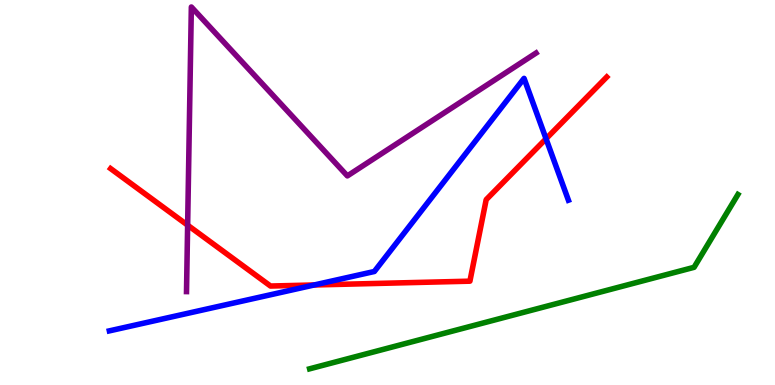[{'lines': ['blue', 'red'], 'intersections': [{'x': 4.05, 'y': 2.6}, {'x': 7.05, 'y': 6.4}]}, {'lines': ['green', 'red'], 'intersections': []}, {'lines': ['purple', 'red'], 'intersections': [{'x': 2.42, 'y': 4.15}]}, {'lines': ['blue', 'green'], 'intersections': []}, {'lines': ['blue', 'purple'], 'intersections': []}, {'lines': ['green', 'purple'], 'intersections': []}]